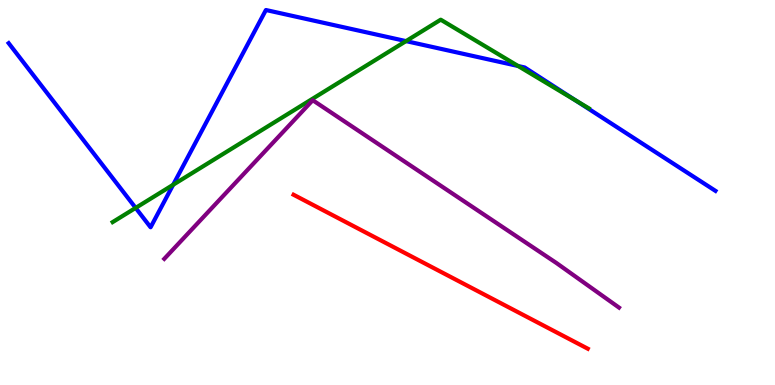[{'lines': ['blue', 'red'], 'intersections': []}, {'lines': ['green', 'red'], 'intersections': []}, {'lines': ['purple', 'red'], 'intersections': []}, {'lines': ['blue', 'green'], 'intersections': [{'x': 1.75, 'y': 4.6}, {'x': 2.23, 'y': 5.2}, {'x': 5.24, 'y': 8.93}, {'x': 6.69, 'y': 8.29}, {'x': 7.43, 'y': 7.39}]}, {'lines': ['blue', 'purple'], 'intersections': []}, {'lines': ['green', 'purple'], 'intersections': []}]